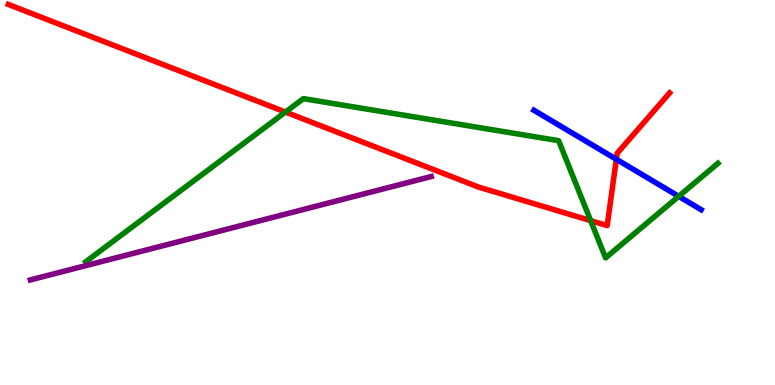[{'lines': ['blue', 'red'], 'intersections': [{'x': 7.95, 'y': 5.86}]}, {'lines': ['green', 'red'], 'intersections': [{'x': 3.68, 'y': 7.09}, {'x': 7.62, 'y': 4.27}]}, {'lines': ['purple', 'red'], 'intersections': []}, {'lines': ['blue', 'green'], 'intersections': [{'x': 8.76, 'y': 4.9}]}, {'lines': ['blue', 'purple'], 'intersections': []}, {'lines': ['green', 'purple'], 'intersections': []}]